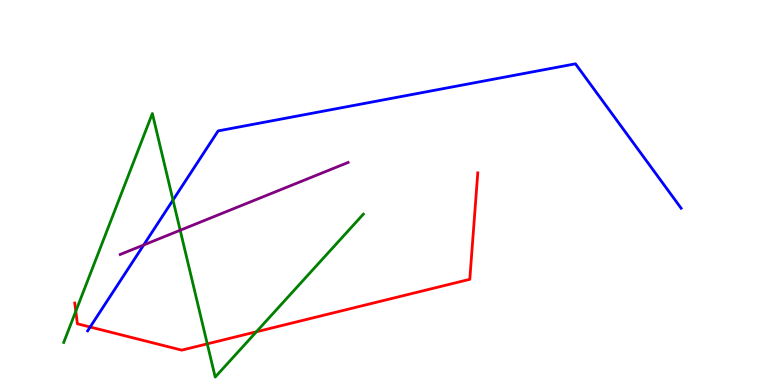[{'lines': ['blue', 'red'], 'intersections': [{'x': 1.16, 'y': 1.51}]}, {'lines': ['green', 'red'], 'intersections': [{'x': 0.978, 'y': 1.92}, {'x': 2.67, 'y': 1.07}, {'x': 3.31, 'y': 1.38}]}, {'lines': ['purple', 'red'], 'intersections': []}, {'lines': ['blue', 'green'], 'intersections': [{'x': 2.23, 'y': 4.8}]}, {'lines': ['blue', 'purple'], 'intersections': [{'x': 1.85, 'y': 3.64}]}, {'lines': ['green', 'purple'], 'intersections': [{'x': 2.32, 'y': 4.02}]}]